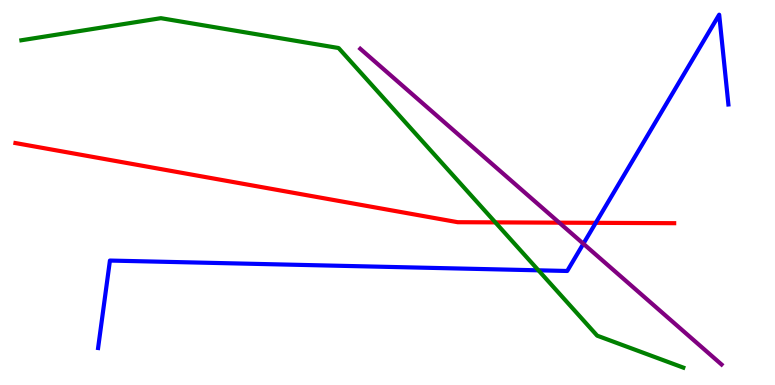[{'lines': ['blue', 'red'], 'intersections': [{'x': 7.69, 'y': 4.21}]}, {'lines': ['green', 'red'], 'intersections': [{'x': 6.39, 'y': 4.22}]}, {'lines': ['purple', 'red'], 'intersections': [{'x': 7.22, 'y': 4.22}]}, {'lines': ['blue', 'green'], 'intersections': [{'x': 6.95, 'y': 2.98}]}, {'lines': ['blue', 'purple'], 'intersections': [{'x': 7.53, 'y': 3.67}]}, {'lines': ['green', 'purple'], 'intersections': []}]